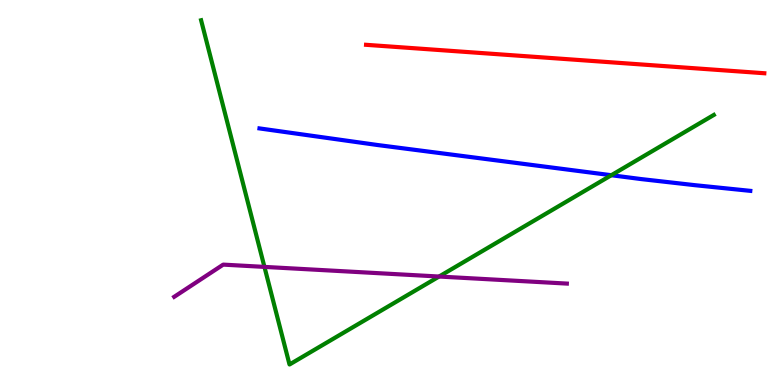[{'lines': ['blue', 'red'], 'intersections': []}, {'lines': ['green', 'red'], 'intersections': []}, {'lines': ['purple', 'red'], 'intersections': []}, {'lines': ['blue', 'green'], 'intersections': [{'x': 7.89, 'y': 5.45}]}, {'lines': ['blue', 'purple'], 'intersections': []}, {'lines': ['green', 'purple'], 'intersections': [{'x': 3.41, 'y': 3.07}, {'x': 5.67, 'y': 2.82}]}]